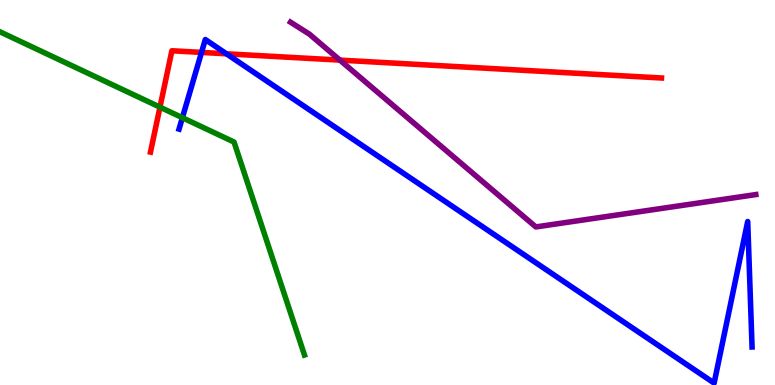[{'lines': ['blue', 'red'], 'intersections': [{'x': 2.6, 'y': 8.64}, {'x': 2.92, 'y': 8.6}]}, {'lines': ['green', 'red'], 'intersections': [{'x': 2.06, 'y': 7.22}]}, {'lines': ['purple', 'red'], 'intersections': [{'x': 4.39, 'y': 8.44}]}, {'lines': ['blue', 'green'], 'intersections': [{'x': 2.35, 'y': 6.94}]}, {'lines': ['blue', 'purple'], 'intersections': []}, {'lines': ['green', 'purple'], 'intersections': []}]